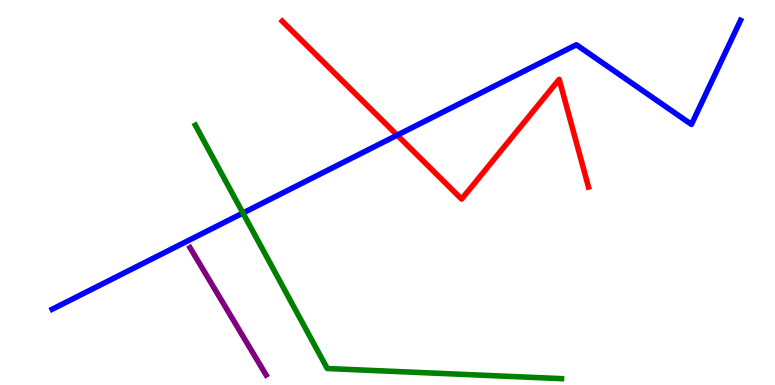[{'lines': ['blue', 'red'], 'intersections': [{'x': 5.13, 'y': 6.49}]}, {'lines': ['green', 'red'], 'intersections': []}, {'lines': ['purple', 'red'], 'intersections': []}, {'lines': ['blue', 'green'], 'intersections': [{'x': 3.13, 'y': 4.47}]}, {'lines': ['blue', 'purple'], 'intersections': []}, {'lines': ['green', 'purple'], 'intersections': []}]